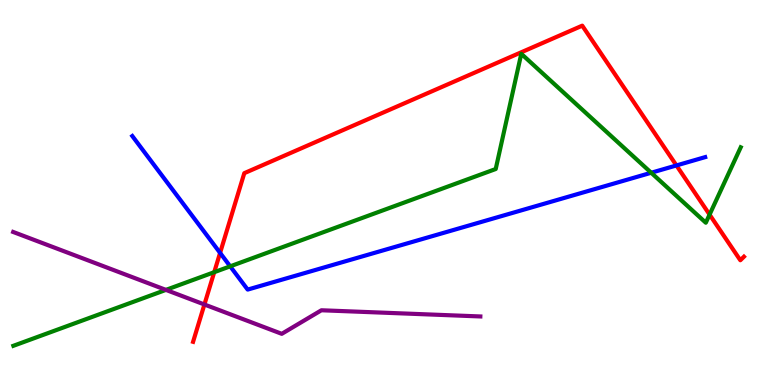[{'lines': ['blue', 'red'], 'intersections': [{'x': 2.84, 'y': 3.43}, {'x': 8.73, 'y': 5.7}]}, {'lines': ['green', 'red'], 'intersections': [{'x': 2.76, 'y': 2.93}, {'x': 9.16, 'y': 4.43}]}, {'lines': ['purple', 'red'], 'intersections': [{'x': 2.64, 'y': 2.09}]}, {'lines': ['blue', 'green'], 'intersections': [{'x': 2.97, 'y': 3.08}, {'x': 8.4, 'y': 5.51}]}, {'lines': ['blue', 'purple'], 'intersections': []}, {'lines': ['green', 'purple'], 'intersections': [{'x': 2.14, 'y': 2.47}]}]